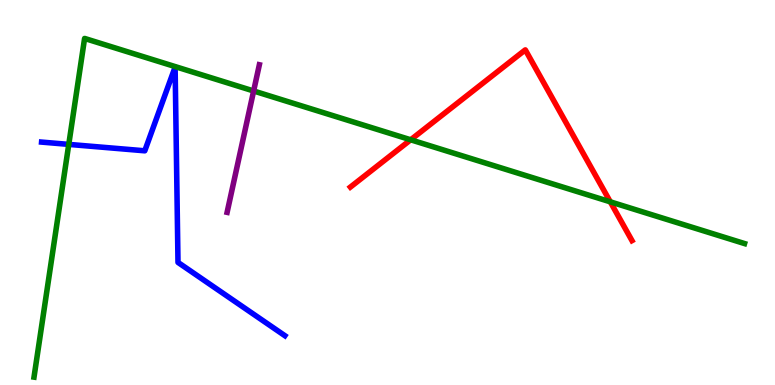[{'lines': ['blue', 'red'], 'intersections': []}, {'lines': ['green', 'red'], 'intersections': [{'x': 5.3, 'y': 6.37}, {'x': 7.87, 'y': 4.76}]}, {'lines': ['purple', 'red'], 'intersections': []}, {'lines': ['blue', 'green'], 'intersections': [{'x': 0.887, 'y': 6.25}]}, {'lines': ['blue', 'purple'], 'intersections': []}, {'lines': ['green', 'purple'], 'intersections': [{'x': 3.27, 'y': 7.64}]}]